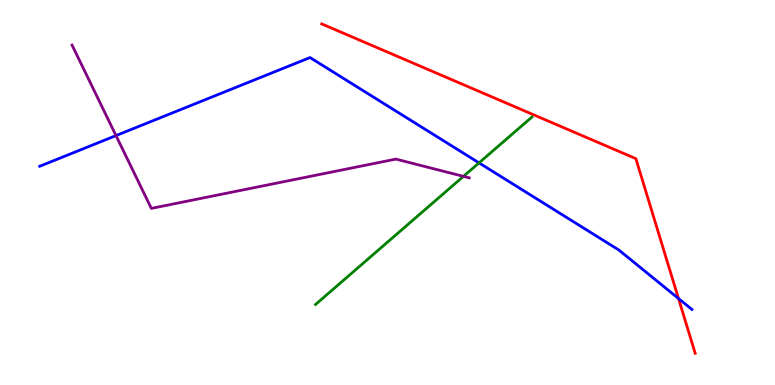[{'lines': ['blue', 'red'], 'intersections': [{'x': 8.75, 'y': 2.25}]}, {'lines': ['green', 'red'], 'intersections': []}, {'lines': ['purple', 'red'], 'intersections': []}, {'lines': ['blue', 'green'], 'intersections': [{'x': 6.18, 'y': 5.77}]}, {'lines': ['blue', 'purple'], 'intersections': [{'x': 1.5, 'y': 6.48}]}, {'lines': ['green', 'purple'], 'intersections': [{'x': 5.98, 'y': 5.42}]}]